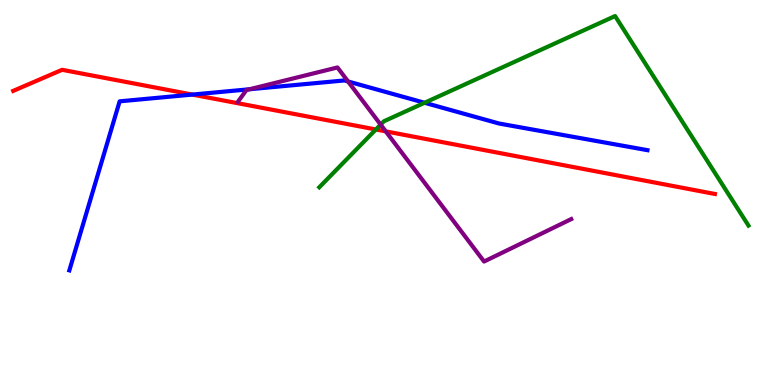[{'lines': ['blue', 'red'], 'intersections': [{'x': 2.48, 'y': 7.54}]}, {'lines': ['green', 'red'], 'intersections': [{'x': 4.85, 'y': 6.64}]}, {'lines': ['purple', 'red'], 'intersections': [{'x': 4.98, 'y': 6.59}]}, {'lines': ['blue', 'green'], 'intersections': [{'x': 5.48, 'y': 7.33}]}, {'lines': ['blue', 'purple'], 'intersections': [{'x': 3.22, 'y': 7.68}, {'x': 4.49, 'y': 7.88}]}, {'lines': ['green', 'purple'], 'intersections': [{'x': 4.91, 'y': 6.76}]}]